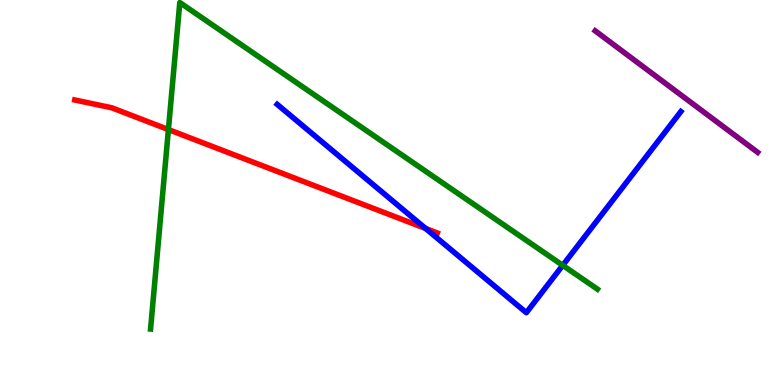[{'lines': ['blue', 'red'], 'intersections': [{'x': 5.49, 'y': 4.07}]}, {'lines': ['green', 'red'], 'intersections': [{'x': 2.17, 'y': 6.63}]}, {'lines': ['purple', 'red'], 'intersections': []}, {'lines': ['blue', 'green'], 'intersections': [{'x': 7.26, 'y': 3.11}]}, {'lines': ['blue', 'purple'], 'intersections': []}, {'lines': ['green', 'purple'], 'intersections': []}]